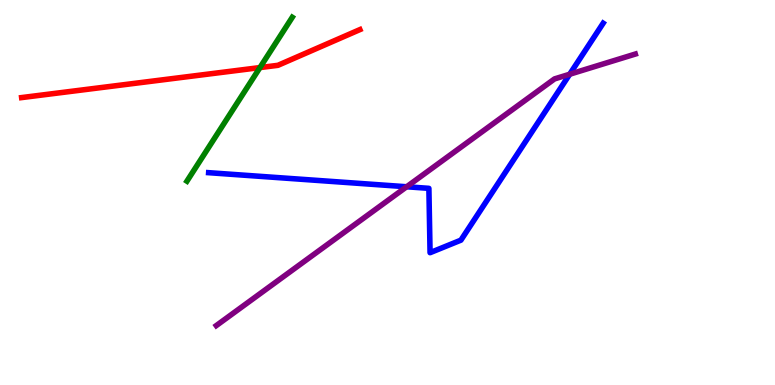[{'lines': ['blue', 'red'], 'intersections': []}, {'lines': ['green', 'red'], 'intersections': [{'x': 3.35, 'y': 8.24}]}, {'lines': ['purple', 'red'], 'intersections': []}, {'lines': ['blue', 'green'], 'intersections': []}, {'lines': ['blue', 'purple'], 'intersections': [{'x': 5.25, 'y': 5.15}, {'x': 7.35, 'y': 8.07}]}, {'lines': ['green', 'purple'], 'intersections': []}]